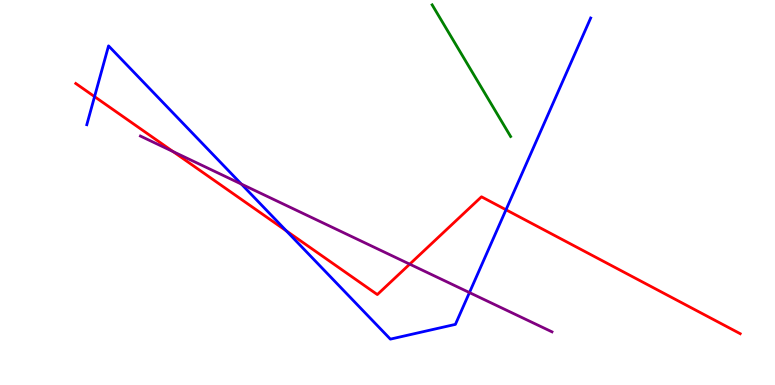[{'lines': ['blue', 'red'], 'intersections': [{'x': 1.22, 'y': 7.49}, {'x': 3.69, 'y': 4.0}, {'x': 6.53, 'y': 4.55}]}, {'lines': ['green', 'red'], 'intersections': []}, {'lines': ['purple', 'red'], 'intersections': [{'x': 2.23, 'y': 6.06}, {'x': 5.29, 'y': 3.14}]}, {'lines': ['blue', 'green'], 'intersections': []}, {'lines': ['blue', 'purple'], 'intersections': [{'x': 3.11, 'y': 5.22}, {'x': 6.06, 'y': 2.4}]}, {'lines': ['green', 'purple'], 'intersections': []}]